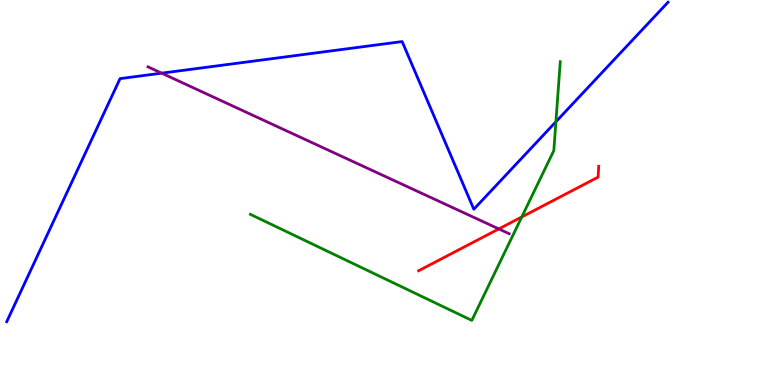[{'lines': ['blue', 'red'], 'intersections': []}, {'lines': ['green', 'red'], 'intersections': [{'x': 6.73, 'y': 4.37}]}, {'lines': ['purple', 'red'], 'intersections': [{'x': 6.44, 'y': 4.05}]}, {'lines': ['blue', 'green'], 'intersections': [{'x': 7.17, 'y': 6.84}]}, {'lines': ['blue', 'purple'], 'intersections': [{'x': 2.09, 'y': 8.1}]}, {'lines': ['green', 'purple'], 'intersections': []}]